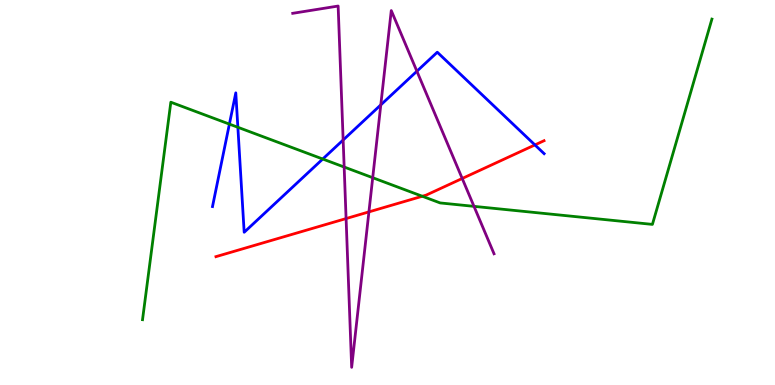[{'lines': ['blue', 'red'], 'intersections': [{'x': 6.9, 'y': 6.24}]}, {'lines': ['green', 'red'], 'intersections': [{'x': 5.45, 'y': 4.9}]}, {'lines': ['purple', 'red'], 'intersections': [{'x': 4.47, 'y': 4.32}, {'x': 4.76, 'y': 4.5}, {'x': 5.96, 'y': 5.36}]}, {'lines': ['blue', 'green'], 'intersections': [{'x': 2.96, 'y': 6.78}, {'x': 3.07, 'y': 6.69}, {'x': 4.16, 'y': 5.87}]}, {'lines': ['blue', 'purple'], 'intersections': [{'x': 4.43, 'y': 6.36}, {'x': 4.91, 'y': 7.28}, {'x': 5.38, 'y': 8.15}]}, {'lines': ['green', 'purple'], 'intersections': [{'x': 4.44, 'y': 5.66}, {'x': 4.81, 'y': 5.38}, {'x': 6.12, 'y': 4.64}]}]